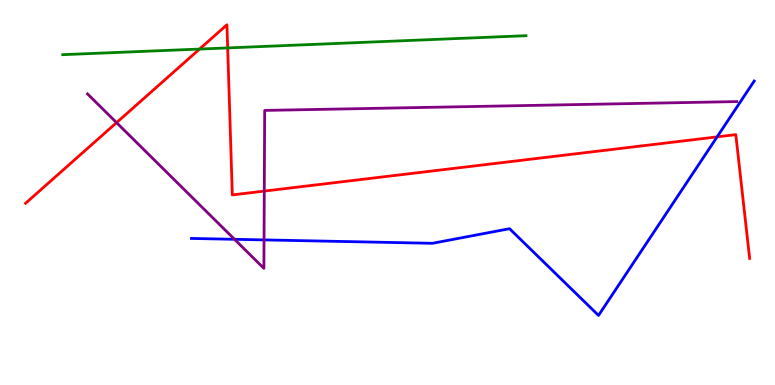[{'lines': ['blue', 'red'], 'intersections': [{'x': 9.25, 'y': 6.44}]}, {'lines': ['green', 'red'], 'intersections': [{'x': 2.57, 'y': 8.73}, {'x': 2.94, 'y': 8.76}]}, {'lines': ['purple', 'red'], 'intersections': [{'x': 1.5, 'y': 6.81}, {'x': 3.41, 'y': 5.04}]}, {'lines': ['blue', 'green'], 'intersections': []}, {'lines': ['blue', 'purple'], 'intersections': [{'x': 3.03, 'y': 3.78}, {'x': 3.41, 'y': 3.77}]}, {'lines': ['green', 'purple'], 'intersections': []}]